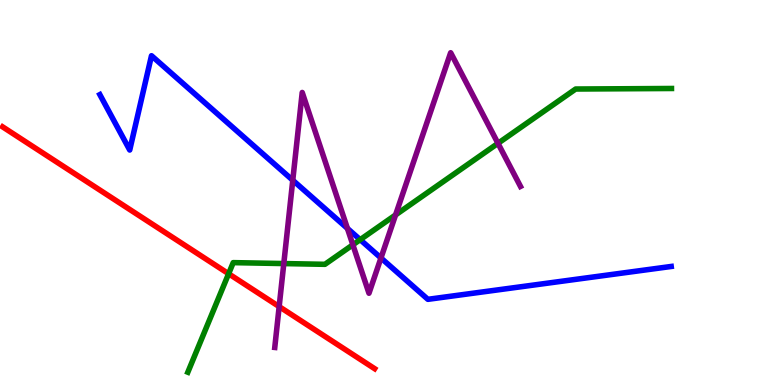[{'lines': ['blue', 'red'], 'intersections': []}, {'lines': ['green', 'red'], 'intersections': [{'x': 2.95, 'y': 2.89}]}, {'lines': ['purple', 'red'], 'intersections': [{'x': 3.6, 'y': 2.04}]}, {'lines': ['blue', 'green'], 'intersections': [{'x': 4.65, 'y': 3.77}]}, {'lines': ['blue', 'purple'], 'intersections': [{'x': 3.78, 'y': 5.32}, {'x': 4.48, 'y': 4.07}, {'x': 4.92, 'y': 3.3}]}, {'lines': ['green', 'purple'], 'intersections': [{'x': 3.66, 'y': 3.15}, {'x': 4.55, 'y': 3.64}, {'x': 5.1, 'y': 4.42}, {'x': 6.43, 'y': 6.28}]}]